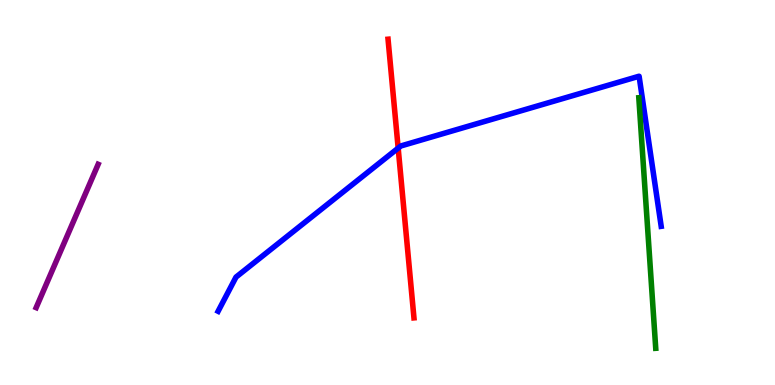[{'lines': ['blue', 'red'], 'intersections': [{'x': 5.14, 'y': 6.15}]}, {'lines': ['green', 'red'], 'intersections': []}, {'lines': ['purple', 'red'], 'intersections': []}, {'lines': ['blue', 'green'], 'intersections': []}, {'lines': ['blue', 'purple'], 'intersections': []}, {'lines': ['green', 'purple'], 'intersections': []}]